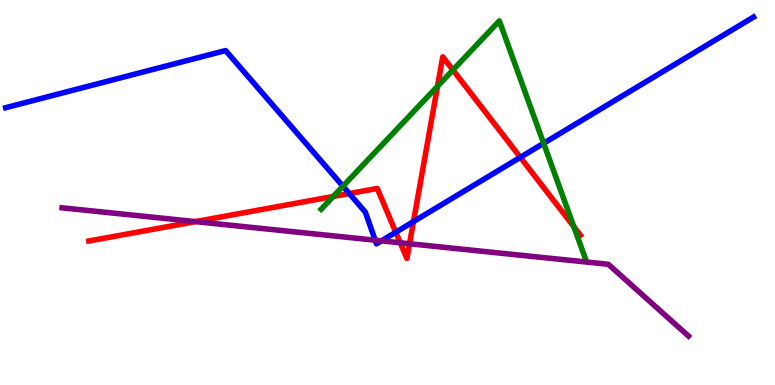[{'lines': ['blue', 'red'], 'intersections': [{'x': 4.51, 'y': 4.97}, {'x': 5.11, 'y': 3.97}, {'x': 5.34, 'y': 4.24}, {'x': 6.71, 'y': 5.91}]}, {'lines': ['green', 'red'], 'intersections': [{'x': 4.3, 'y': 4.9}, {'x': 5.65, 'y': 7.76}, {'x': 5.84, 'y': 8.18}, {'x': 7.4, 'y': 4.11}]}, {'lines': ['purple', 'red'], 'intersections': [{'x': 2.52, 'y': 4.24}, {'x': 5.16, 'y': 3.69}, {'x': 5.28, 'y': 3.67}]}, {'lines': ['blue', 'green'], 'intersections': [{'x': 4.43, 'y': 5.16}, {'x': 7.01, 'y': 6.28}]}, {'lines': ['blue', 'purple'], 'intersections': [{'x': 4.84, 'y': 3.76}, {'x': 4.92, 'y': 3.74}]}, {'lines': ['green', 'purple'], 'intersections': []}]